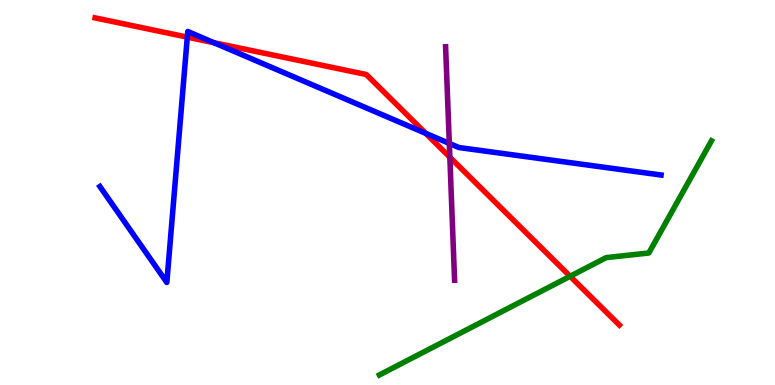[{'lines': ['blue', 'red'], 'intersections': [{'x': 2.42, 'y': 9.04}, {'x': 2.76, 'y': 8.89}, {'x': 5.49, 'y': 6.54}]}, {'lines': ['green', 'red'], 'intersections': [{'x': 7.36, 'y': 2.82}]}, {'lines': ['purple', 'red'], 'intersections': [{'x': 5.8, 'y': 5.92}]}, {'lines': ['blue', 'green'], 'intersections': []}, {'lines': ['blue', 'purple'], 'intersections': [{'x': 5.8, 'y': 6.27}]}, {'lines': ['green', 'purple'], 'intersections': []}]